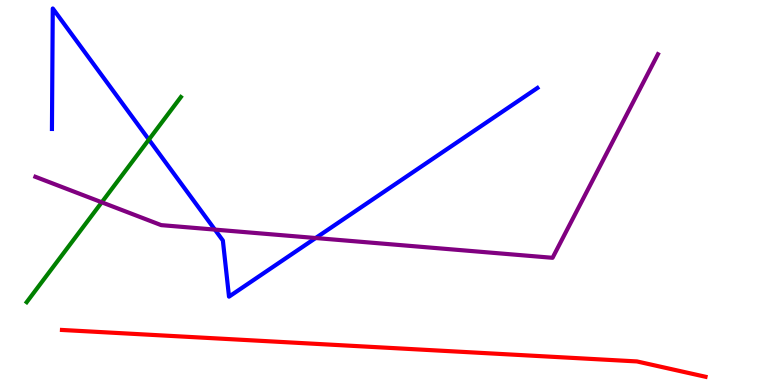[{'lines': ['blue', 'red'], 'intersections': []}, {'lines': ['green', 'red'], 'intersections': []}, {'lines': ['purple', 'red'], 'intersections': []}, {'lines': ['blue', 'green'], 'intersections': [{'x': 1.92, 'y': 6.37}]}, {'lines': ['blue', 'purple'], 'intersections': [{'x': 2.77, 'y': 4.04}, {'x': 4.07, 'y': 3.82}]}, {'lines': ['green', 'purple'], 'intersections': [{'x': 1.31, 'y': 4.75}]}]